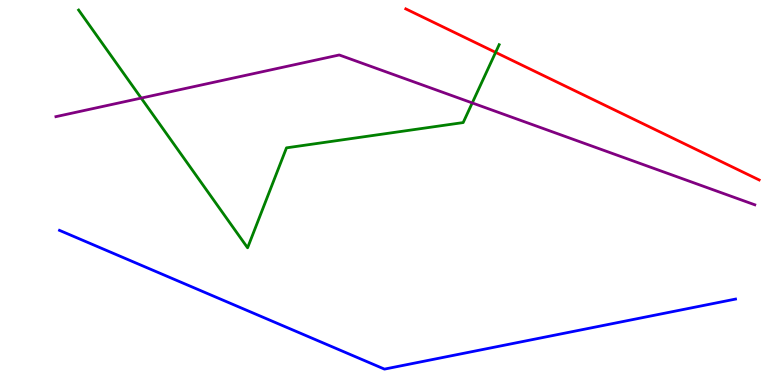[{'lines': ['blue', 'red'], 'intersections': []}, {'lines': ['green', 'red'], 'intersections': [{'x': 6.4, 'y': 8.64}]}, {'lines': ['purple', 'red'], 'intersections': []}, {'lines': ['blue', 'green'], 'intersections': []}, {'lines': ['blue', 'purple'], 'intersections': []}, {'lines': ['green', 'purple'], 'intersections': [{'x': 1.82, 'y': 7.45}, {'x': 6.09, 'y': 7.33}]}]